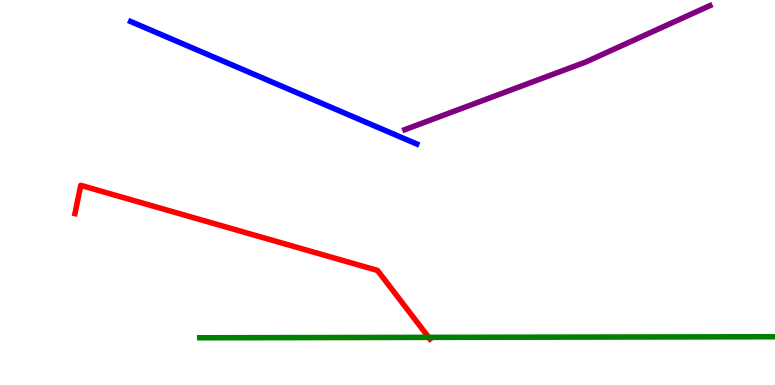[{'lines': ['blue', 'red'], 'intersections': []}, {'lines': ['green', 'red'], 'intersections': [{'x': 5.53, 'y': 1.24}]}, {'lines': ['purple', 'red'], 'intersections': []}, {'lines': ['blue', 'green'], 'intersections': []}, {'lines': ['blue', 'purple'], 'intersections': []}, {'lines': ['green', 'purple'], 'intersections': []}]